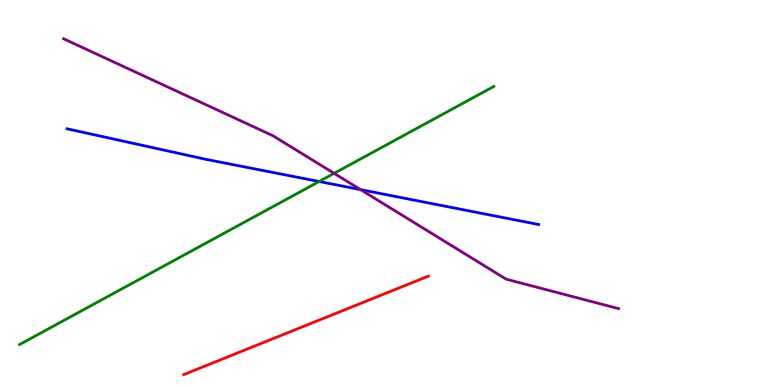[{'lines': ['blue', 'red'], 'intersections': []}, {'lines': ['green', 'red'], 'intersections': []}, {'lines': ['purple', 'red'], 'intersections': []}, {'lines': ['blue', 'green'], 'intersections': [{'x': 4.12, 'y': 5.29}]}, {'lines': ['blue', 'purple'], 'intersections': [{'x': 4.65, 'y': 5.07}]}, {'lines': ['green', 'purple'], 'intersections': [{'x': 4.31, 'y': 5.5}]}]